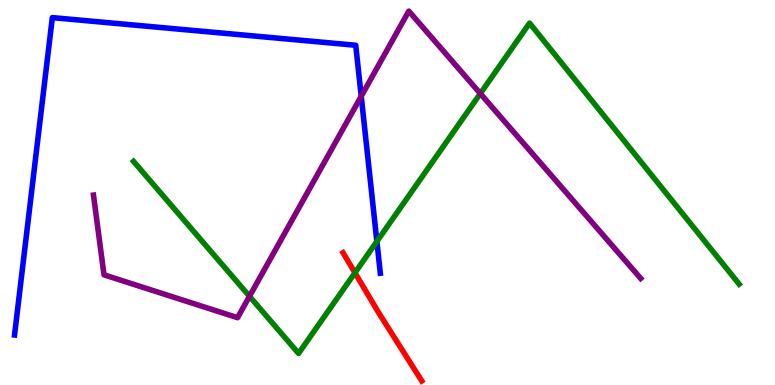[{'lines': ['blue', 'red'], 'intersections': []}, {'lines': ['green', 'red'], 'intersections': [{'x': 4.58, 'y': 2.91}]}, {'lines': ['purple', 'red'], 'intersections': []}, {'lines': ['blue', 'green'], 'intersections': [{'x': 4.86, 'y': 3.73}]}, {'lines': ['blue', 'purple'], 'intersections': [{'x': 4.66, 'y': 7.5}]}, {'lines': ['green', 'purple'], 'intersections': [{'x': 3.22, 'y': 2.3}, {'x': 6.2, 'y': 7.57}]}]